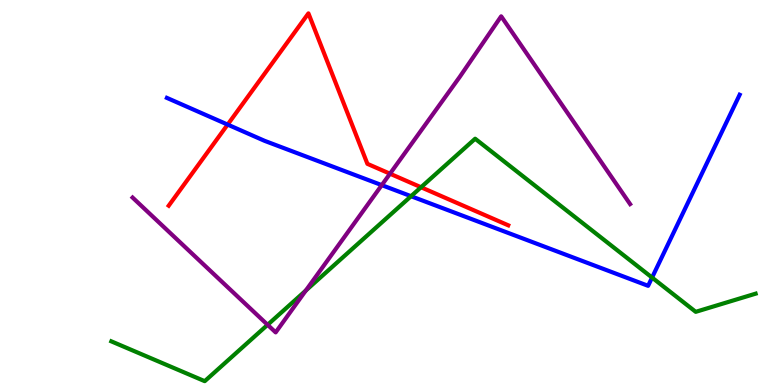[{'lines': ['blue', 'red'], 'intersections': [{'x': 2.94, 'y': 6.76}]}, {'lines': ['green', 'red'], 'intersections': [{'x': 5.43, 'y': 5.14}]}, {'lines': ['purple', 'red'], 'intersections': [{'x': 5.03, 'y': 5.49}]}, {'lines': ['blue', 'green'], 'intersections': [{'x': 5.3, 'y': 4.9}, {'x': 8.41, 'y': 2.79}]}, {'lines': ['blue', 'purple'], 'intersections': [{'x': 4.93, 'y': 5.19}]}, {'lines': ['green', 'purple'], 'intersections': [{'x': 3.45, 'y': 1.56}, {'x': 3.95, 'y': 2.45}]}]